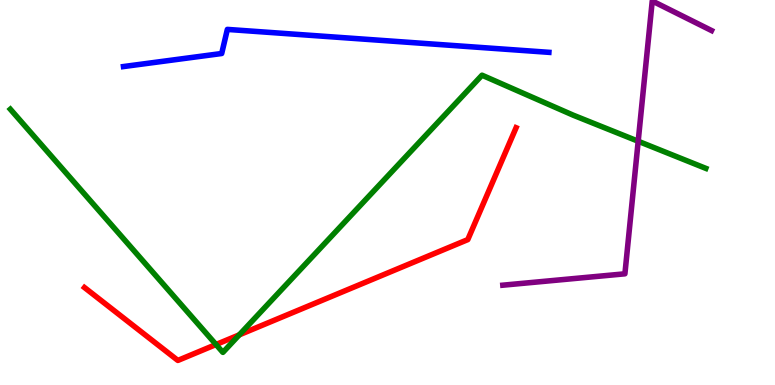[{'lines': ['blue', 'red'], 'intersections': []}, {'lines': ['green', 'red'], 'intersections': [{'x': 2.79, 'y': 1.05}, {'x': 3.09, 'y': 1.3}]}, {'lines': ['purple', 'red'], 'intersections': []}, {'lines': ['blue', 'green'], 'intersections': []}, {'lines': ['blue', 'purple'], 'intersections': []}, {'lines': ['green', 'purple'], 'intersections': [{'x': 8.23, 'y': 6.33}]}]